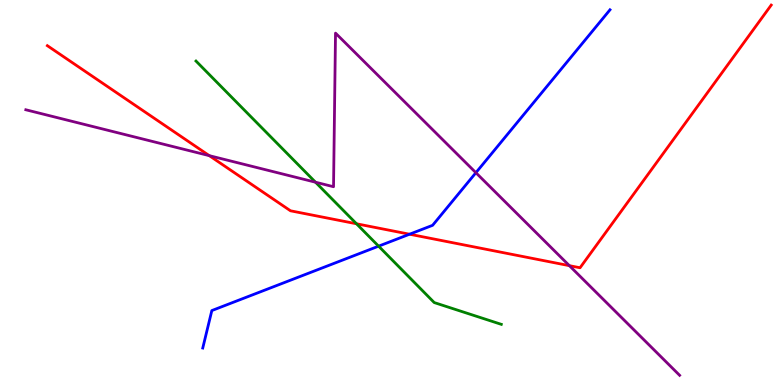[{'lines': ['blue', 'red'], 'intersections': [{'x': 5.28, 'y': 3.92}]}, {'lines': ['green', 'red'], 'intersections': [{'x': 4.6, 'y': 4.19}]}, {'lines': ['purple', 'red'], 'intersections': [{'x': 2.7, 'y': 5.96}, {'x': 7.35, 'y': 3.1}]}, {'lines': ['blue', 'green'], 'intersections': [{'x': 4.89, 'y': 3.61}]}, {'lines': ['blue', 'purple'], 'intersections': [{'x': 6.14, 'y': 5.51}]}, {'lines': ['green', 'purple'], 'intersections': [{'x': 4.07, 'y': 5.27}]}]